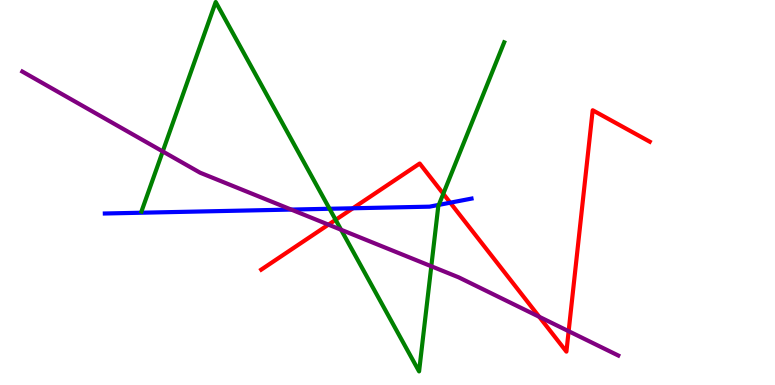[{'lines': ['blue', 'red'], 'intersections': [{'x': 4.55, 'y': 4.59}, {'x': 5.81, 'y': 4.74}]}, {'lines': ['green', 'red'], 'intersections': [{'x': 4.33, 'y': 4.29}, {'x': 5.72, 'y': 4.97}]}, {'lines': ['purple', 'red'], 'intersections': [{'x': 4.24, 'y': 4.17}, {'x': 6.96, 'y': 1.77}, {'x': 7.34, 'y': 1.4}]}, {'lines': ['blue', 'green'], 'intersections': [{'x': 4.25, 'y': 4.58}, {'x': 5.66, 'y': 4.68}]}, {'lines': ['blue', 'purple'], 'intersections': [{'x': 3.76, 'y': 4.56}]}, {'lines': ['green', 'purple'], 'intersections': [{'x': 2.1, 'y': 6.07}, {'x': 4.4, 'y': 4.03}, {'x': 5.57, 'y': 3.08}]}]